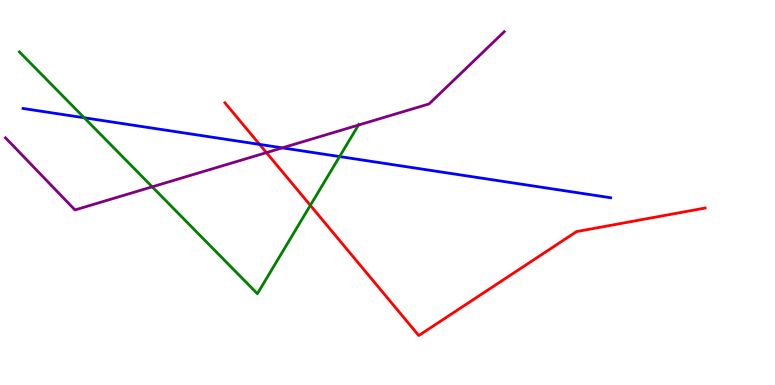[{'lines': ['blue', 'red'], 'intersections': [{'x': 3.35, 'y': 6.25}]}, {'lines': ['green', 'red'], 'intersections': [{'x': 4.0, 'y': 4.67}]}, {'lines': ['purple', 'red'], 'intersections': [{'x': 3.44, 'y': 6.04}]}, {'lines': ['blue', 'green'], 'intersections': [{'x': 1.09, 'y': 6.94}, {'x': 4.38, 'y': 5.93}]}, {'lines': ['blue', 'purple'], 'intersections': [{'x': 3.64, 'y': 6.16}]}, {'lines': ['green', 'purple'], 'intersections': [{'x': 1.96, 'y': 5.15}, {'x': 4.63, 'y': 6.75}]}]